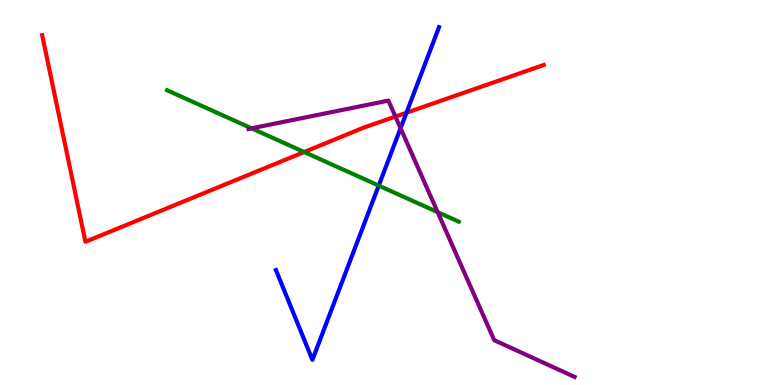[{'lines': ['blue', 'red'], 'intersections': [{'x': 5.24, 'y': 7.07}]}, {'lines': ['green', 'red'], 'intersections': [{'x': 3.93, 'y': 6.05}]}, {'lines': ['purple', 'red'], 'intersections': [{'x': 5.1, 'y': 6.97}]}, {'lines': ['blue', 'green'], 'intersections': [{'x': 4.89, 'y': 5.18}]}, {'lines': ['blue', 'purple'], 'intersections': [{'x': 5.17, 'y': 6.67}]}, {'lines': ['green', 'purple'], 'intersections': [{'x': 3.25, 'y': 6.67}, {'x': 5.65, 'y': 4.49}]}]